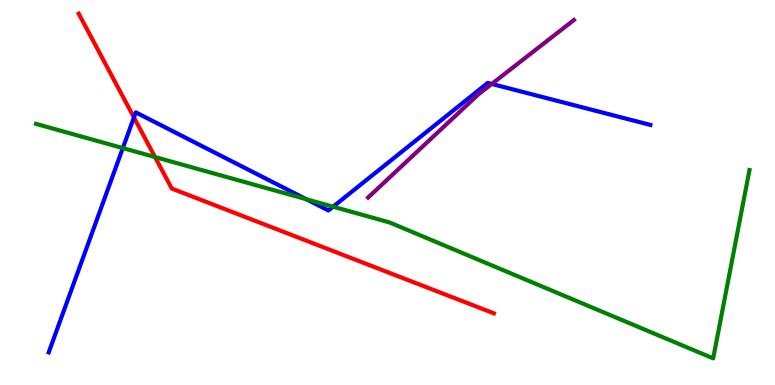[{'lines': ['blue', 'red'], 'intersections': [{'x': 1.73, 'y': 6.95}]}, {'lines': ['green', 'red'], 'intersections': [{'x': 2.0, 'y': 5.92}]}, {'lines': ['purple', 'red'], 'intersections': []}, {'lines': ['blue', 'green'], 'intersections': [{'x': 1.58, 'y': 6.15}, {'x': 3.95, 'y': 4.83}, {'x': 4.3, 'y': 4.63}]}, {'lines': ['blue', 'purple'], 'intersections': [{'x': 6.35, 'y': 7.82}]}, {'lines': ['green', 'purple'], 'intersections': []}]